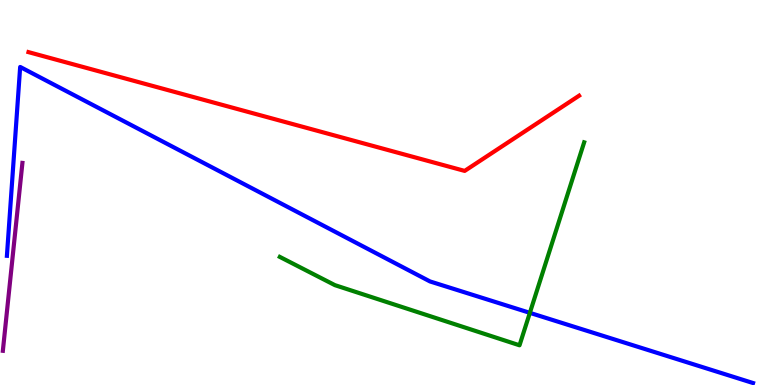[{'lines': ['blue', 'red'], 'intersections': []}, {'lines': ['green', 'red'], 'intersections': []}, {'lines': ['purple', 'red'], 'intersections': []}, {'lines': ['blue', 'green'], 'intersections': [{'x': 6.84, 'y': 1.87}]}, {'lines': ['blue', 'purple'], 'intersections': []}, {'lines': ['green', 'purple'], 'intersections': []}]